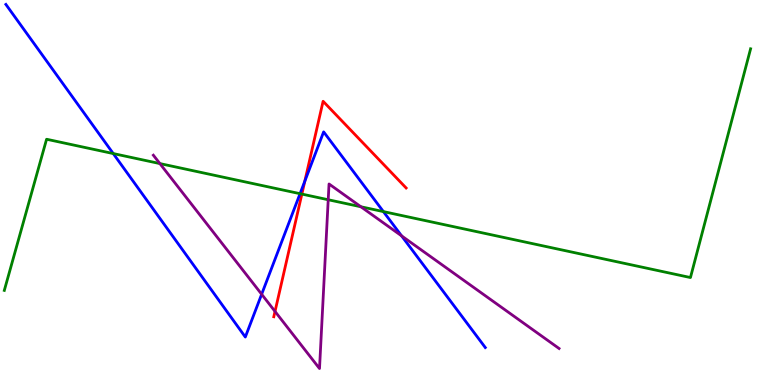[{'lines': ['blue', 'red'], 'intersections': [{'x': 3.93, 'y': 5.29}]}, {'lines': ['green', 'red'], 'intersections': [{'x': 3.9, 'y': 4.96}]}, {'lines': ['purple', 'red'], 'intersections': [{'x': 3.55, 'y': 1.91}]}, {'lines': ['blue', 'green'], 'intersections': [{'x': 1.46, 'y': 6.01}, {'x': 3.87, 'y': 4.97}, {'x': 4.95, 'y': 4.5}]}, {'lines': ['blue', 'purple'], 'intersections': [{'x': 3.38, 'y': 2.36}, {'x': 5.18, 'y': 3.87}]}, {'lines': ['green', 'purple'], 'intersections': [{'x': 2.06, 'y': 5.75}, {'x': 4.24, 'y': 4.81}, {'x': 4.66, 'y': 4.63}]}]